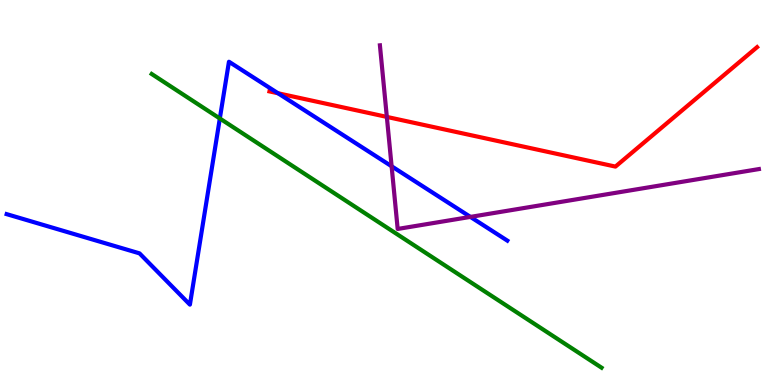[{'lines': ['blue', 'red'], 'intersections': [{'x': 3.59, 'y': 7.58}]}, {'lines': ['green', 'red'], 'intersections': []}, {'lines': ['purple', 'red'], 'intersections': [{'x': 4.99, 'y': 6.96}]}, {'lines': ['blue', 'green'], 'intersections': [{'x': 2.84, 'y': 6.92}]}, {'lines': ['blue', 'purple'], 'intersections': [{'x': 5.05, 'y': 5.68}, {'x': 6.07, 'y': 4.37}]}, {'lines': ['green', 'purple'], 'intersections': []}]